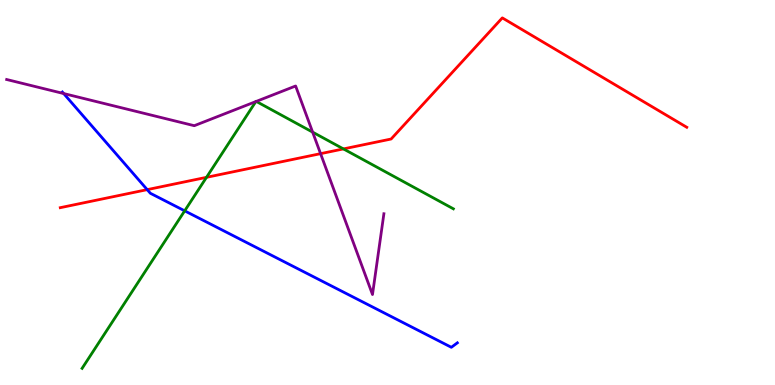[{'lines': ['blue', 'red'], 'intersections': [{'x': 1.9, 'y': 5.07}]}, {'lines': ['green', 'red'], 'intersections': [{'x': 2.66, 'y': 5.39}, {'x': 4.43, 'y': 6.13}]}, {'lines': ['purple', 'red'], 'intersections': [{'x': 4.14, 'y': 6.01}]}, {'lines': ['blue', 'green'], 'intersections': [{'x': 2.38, 'y': 4.52}]}, {'lines': ['blue', 'purple'], 'intersections': [{'x': 0.822, 'y': 7.57}]}, {'lines': ['green', 'purple'], 'intersections': [{'x': 3.3, 'y': 7.36}, {'x': 3.31, 'y': 7.37}, {'x': 4.03, 'y': 6.57}]}]